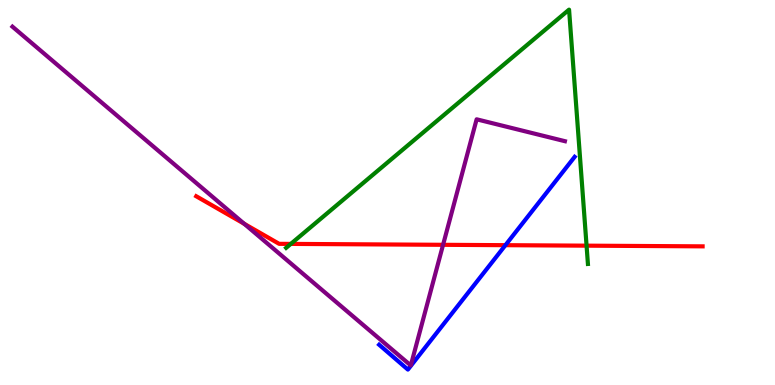[{'lines': ['blue', 'red'], 'intersections': [{'x': 6.52, 'y': 3.63}]}, {'lines': ['green', 'red'], 'intersections': [{'x': 3.75, 'y': 3.66}, {'x': 7.57, 'y': 3.62}]}, {'lines': ['purple', 'red'], 'intersections': [{'x': 3.15, 'y': 4.19}, {'x': 5.72, 'y': 3.64}]}, {'lines': ['blue', 'green'], 'intersections': []}, {'lines': ['blue', 'purple'], 'intersections': []}, {'lines': ['green', 'purple'], 'intersections': []}]